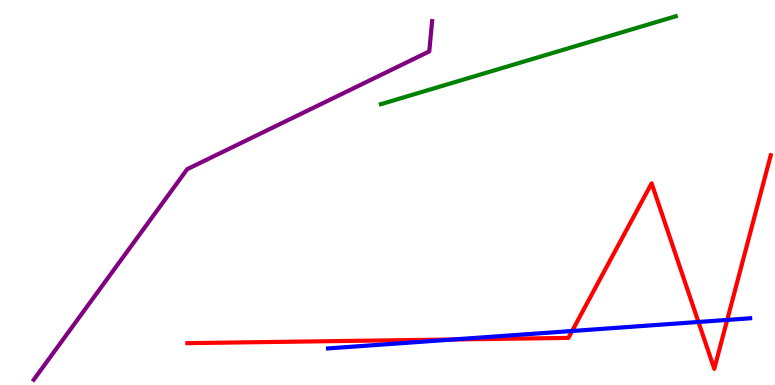[{'lines': ['blue', 'red'], 'intersections': [{'x': 5.85, 'y': 1.18}, {'x': 7.38, 'y': 1.4}, {'x': 9.01, 'y': 1.64}, {'x': 9.38, 'y': 1.69}]}, {'lines': ['green', 'red'], 'intersections': []}, {'lines': ['purple', 'red'], 'intersections': []}, {'lines': ['blue', 'green'], 'intersections': []}, {'lines': ['blue', 'purple'], 'intersections': []}, {'lines': ['green', 'purple'], 'intersections': []}]